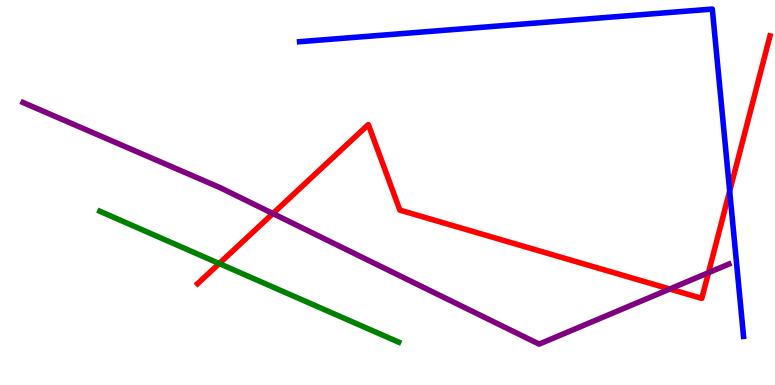[{'lines': ['blue', 'red'], 'intersections': [{'x': 9.42, 'y': 5.04}]}, {'lines': ['green', 'red'], 'intersections': [{'x': 2.83, 'y': 3.15}]}, {'lines': ['purple', 'red'], 'intersections': [{'x': 3.52, 'y': 4.45}, {'x': 8.64, 'y': 2.49}, {'x': 9.14, 'y': 2.92}]}, {'lines': ['blue', 'green'], 'intersections': []}, {'lines': ['blue', 'purple'], 'intersections': []}, {'lines': ['green', 'purple'], 'intersections': []}]